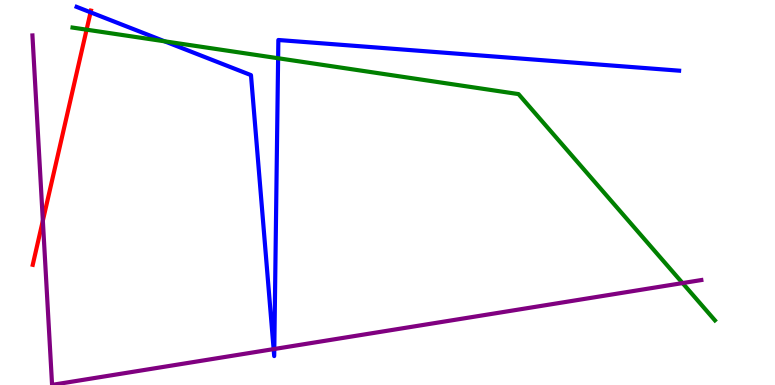[{'lines': ['blue', 'red'], 'intersections': [{'x': 1.17, 'y': 9.68}]}, {'lines': ['green', 'red'], 'intersections': [{'x': 1.12, 'y': 9.23}]}, {'lines': ['purple', 'red'], 'intersections': [{'x': 0.553, 'y': 4.27}]}, {'lines': ['blue', 'green'], 'intersections': [{'x': 2.12, 'y': 8.93}, {'x': 3.59, 'y': 8.49}]}, {'lines': ['blue', 'purple'], 'intersections': [{'x': 3.53, 'y': 0.932}, {'x': 3.54, 'y': 0.935}]}, {'lines': ['green', 'purple'], 'intersections': [{'x': 8.81, 'y': 2.65}]}]